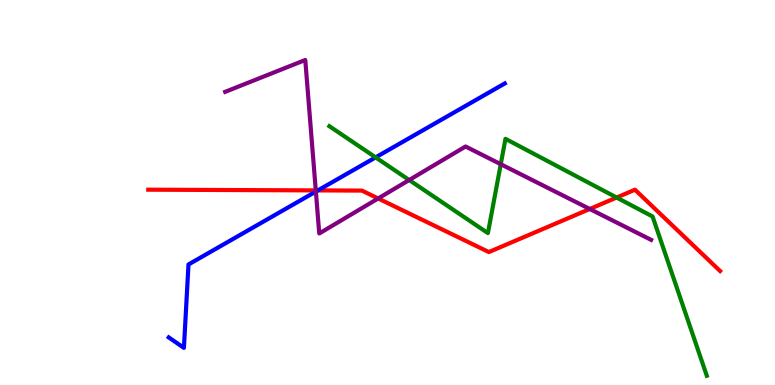[{'lines': ['blue', 'red'], 'intersections': [{'x': 4.1, 'y': 5.05}]}, {'lines': ['green', 'red'], 'intersections': [{'x': 7.96, 'y': 4.87}]}, {'lines': ['purple', 'red'], 'intersections': [{'x': 4.07, 'y': 5.05}, {'x': 4.88, 'y': 4.85}, {'x': 7.61, 'y': 4.57}]}, {'lines': ['blue', 'green'], 'intersections': [{'x': 4.85, 'y': 5.91}]}, {'lines': ['blue', 'purple'], 'intersections': [{'x': 4.08, 'y': 5.02}]}, {'lines': ['green', 'purple'], 'intersections': [{'x': 5.28, 'y': 5.32}, {'x': 6.46, 'y': 5.74}]}]